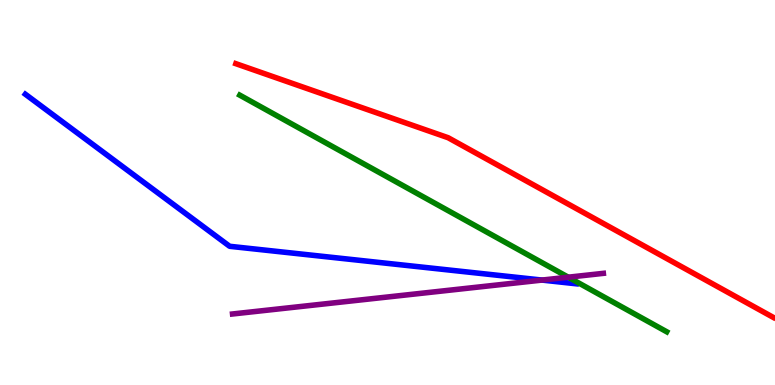[{'lines': ['blue', 'red'], 'intersections': []}, {'lines': ['green', 'red'], 'intersections': []}, {'lines': ['purple', 'red'], 'intersections': []}, {'lines': ['blue', 'green'], 'intersections': []}, {'lines': ['blue', 'purple'], 'intersections': [{'x': 6.99, 'y': 2.73}]}, {'lines': ['green', 'purple'], 'intersections': [{'x': 7.33, 'y': 2.8}]}]